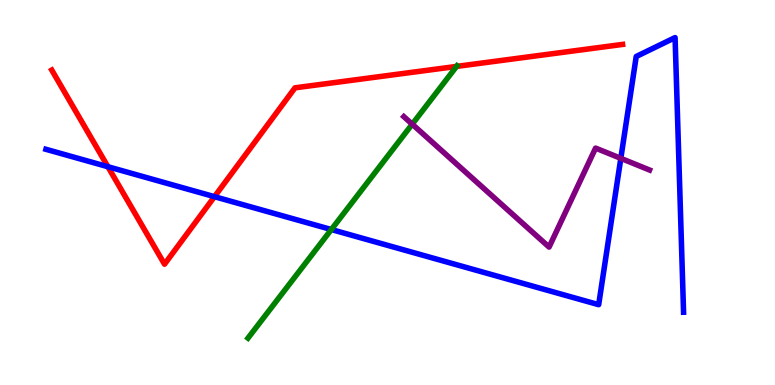[{'lines': ['blue', 'red'], 'intersections': [{'x': 1.39, 'y': 5.67}, {'x': 2.77, 'y': 4.89}]}, {'lines': ['green', 'red'], 'intersections': [{'x': 5.89, 'y': 8.27}]}, {'lines': ['purple', 'red'], 'intersections': []}, {'lines': ['blue', 'green'], 'intersections': [{'x': 4.28, 'y': 4.04}]}, {'lines': ['blue', 'purple'], 'intersections': [{'x': 8.01, 'y': 5.89}]}, {'lines': ['green', 'purple'], 'intersections': [{'x': 5.32, 'y': 6.77}]}]